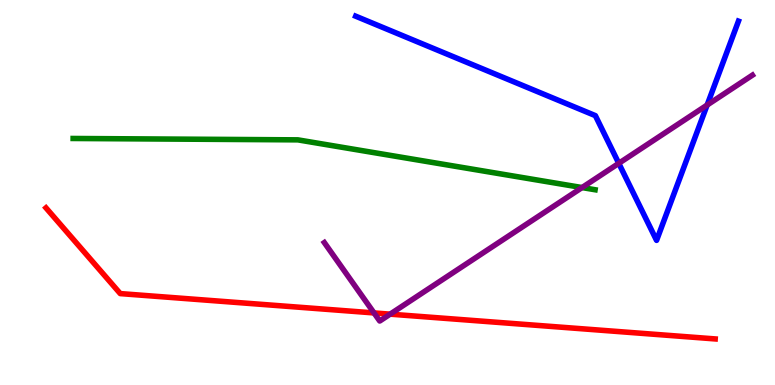[{'lines': ['blue', 'red'], 'intersections': []}, {'lines': ['green', 'red'], 'intersections': []}, {'lines': ['purple', 'red'], 'intersections': [{'x': 4.83, 'y': 1.87}, {'x': 5.03, 'y': 1.84}]}, {'lines': ['blue', 'green'], 'intersections': []}, {'lines': ['blue', 'purple'], 'intersections': [{'x': 7.98, 'y': 5.76}, {'x': 9.12, 'y': 7.27}]}, {'lines': ['green', 'purple'], 'intersections': [{'x': 7.51, 'y': 5.13}]}]